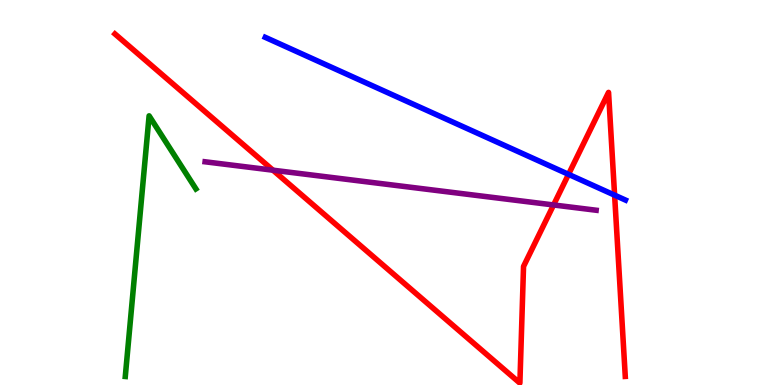[{'lines': ['blue', 'red'], 'intersections': [{'x': 7.34, 'y': 5.47}, {'x': 7.93, 'y': 4.93}]}, {'lines': ['green', 'red'], 'intersections': []}, {'lines': ['purple', 'red'], 'intersections': [{'x': 3.52, 'y': 5.58}, {'x': 7.14, 'y': 4.68}]}, {'lines': ['blue', 'green'], 'intersections': []}, {'lines': ['blue', 'purple'], 'intersections': []}, {'lines': ['green', 'purple'], 'intersections': []}]